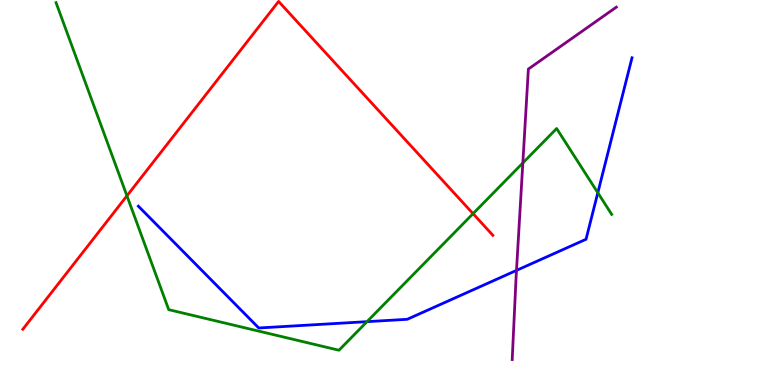[{'lines': ['blue', 'red'], 'intersections': []}, {'lines': ['green', 'red'], 'intersections': [{'x': 1.64, 'y': 4.91}, {'x': 6.1, 'y': 4.45}]}, {'lines': ['purple', 'red'], 'intersections': []}, {'lines': ['blue', 'green'], 'intersections': [{'x': 4.74, 'y': 1.65}, {'x': 7.71, 'y': 4.99}]}, {'lines': ['blue', 'purple'], 'intersections': [{'x': 6.66, 'y': 2.98}]}, {'lines': ['green', 'purple'], 'intersections': [{'x': 6.75, 'y': 5.77}]}]